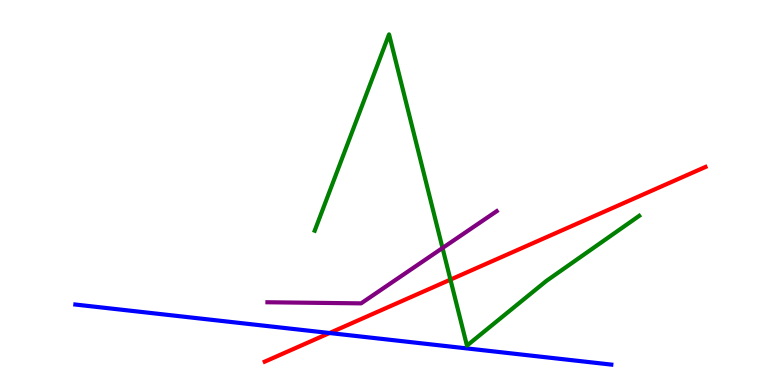[{'lines': ['blue', 'red'], 'intersections': [{'x': 4.25, 'y': 1.35}]}, {'lines': ['green', 'red'], 'intersections': [{'x': 5.81, 'y': 2.74}]}, {'lines': ['purple', 'red'], 'intersections': []}, {'lines': ['blue', 'green'], 'intersections': []}, {'lines': ['blue', 'purple'], 'intersections': []}, {'lines': ['green', 'purple'], 'intersections': [{'x': 5.71, 'y': 3.56}]}]